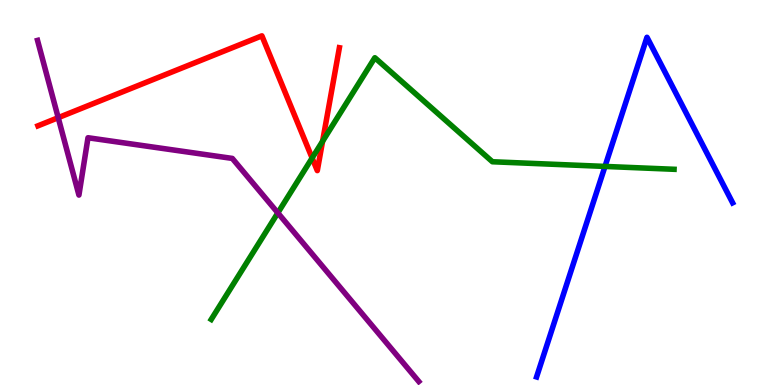[{'lines': ['blue', 'red'], 'intersections': []}, {'lines': ['green', 'red'], 'intersections': [{'x': 4.03, 'y': 5.9}, {'x': 4.16, 'y': 6.33}]}, {'lines': ['purple', 'red'], 'intersections': [{'x': 0.751, 'y': 6.94}]}, {'lines': ['blue', 'green'], 'intersections': [{'x': 7.81, 'y': 5.68}]}, {'lines': ['blue', 'purple'], 'intersections': []}, {'lines': ['green', 'purple'], 'intersections': [{'x': 3.58, 'y': 4.47}]}]